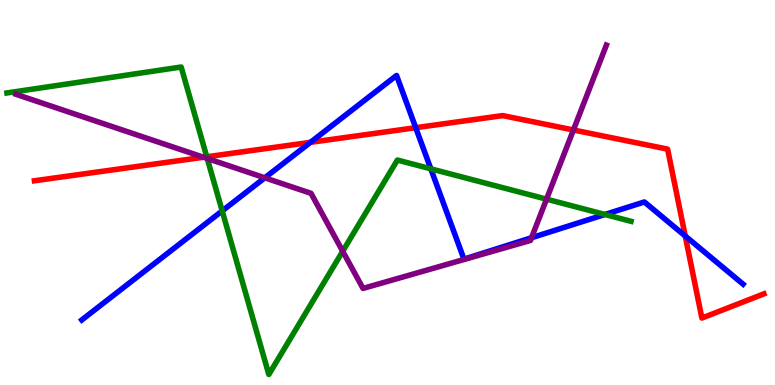[{'lines': ['blue', 'red'], 'intersections': [{'x': 4.01, 'y': 6.3}, {'x': 5.36, 'y': 6.68}, {'x': 8.84, 'y': 3.87}]}, {'lines': ['green', 'red'], 'intersections': [{'x': 2.67, 'y': 5.93}]}, {'lines': ['purple', 'red'], 'intersections': [{'x': 2.63, 'y': 5.92}, {'x': 7.4, 'y': 6.62}]}, {'lines': ['blue', 'green'], 'intersections': [{'x': 2.87, 'y': 4.52}, {'x': 5.56, 'y': 5.62}, {'x': 7.81, 'y': 4.43}]}, {'lines': ['blue', 'purple'], 'intersections': [{'x': 3.42, 'y': 5.38}, {'x': 6.86, 'y': 3.82}]}, {'lines': ['green', 'purple'], 'intersections': [{'x': 2.67, 'y': 5.88}, {'x': 4.42, 'y': 3.47}, {'x': 7.05, 'y': 4.83}]}]